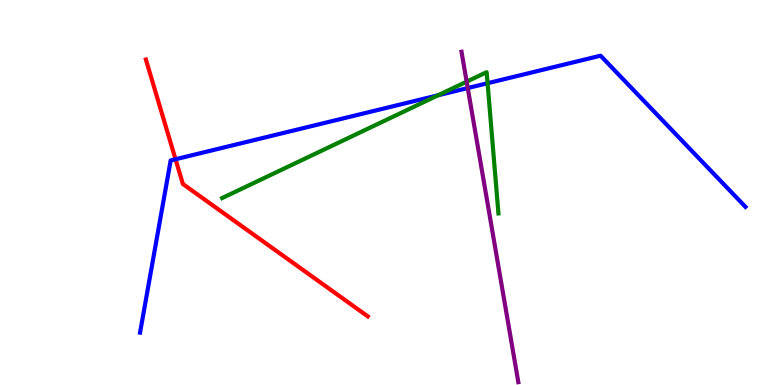[{'lines': ['blue', 'red'], 'intersections': [{'x': 2.26, 'y': 5.86}]}, {'lines': ['green', 'red'], 'intersections': []}, {'lines': ['purple', 'red'], 'intersections': []}, {'lines': ['blue', 'green'], 'intersections': [{'x': 5.65, 'y': 7.52}, {'x': 6.29, 'y': 7.84}]}, {'lines': ['blue', 'purple'], 'intersections': [{'x': 6.04, 'y': 7.71}]}, {'lines': ['green', 'purple'], 'intersections': [{'x': 6.02, 'y': 7.88}]}]